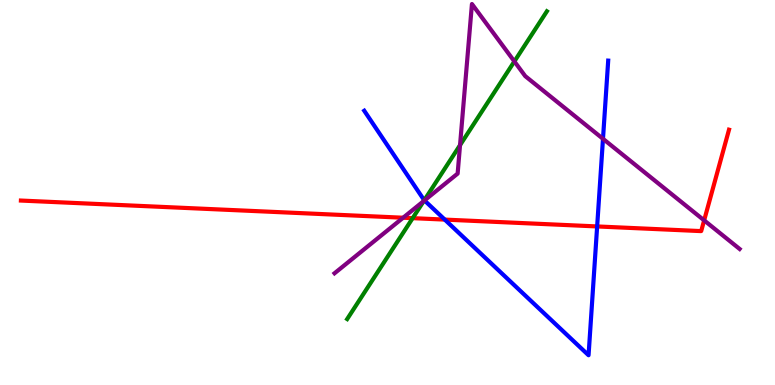[{'lines': ['blue', 'red'], 'intersections': [{'x': 5.74, 'y': 4.3}, {'x': 7.71, 'y': 4.12}]}, {'lines': ['green', 'red'], 'intersections': [{'x': 5.32, 'y': 4.33}]}, {'lines': ['purple', 'red'], 'intersections': [{'x': 5.2, 'y': 4.34}, {'x': 9.09, 'y': 4.28}]}, {'lines': ['blue', 'green'], 'intersections': [{'x': 5.47, 'y': 4.8}]}, {'lines': ['blue', 'purple'], 'intersections': [{'x': 5.48, 'y': 4.79}, {'x': 7.78, 'y': 6.39}]}, {'lines': ['green', 'purple'], 'intersections': [{'x': 5.47, 'y': 4.78}, {'x': 5.94, 'y': 6.23}, {'x': 6.64, 'y': 8.4}]}]